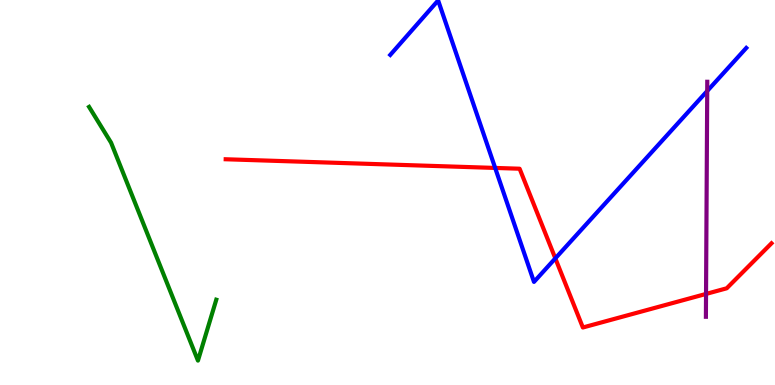[{'lines': ['blue', 'red'], 'intersections': [{'x': 6.39, 'y': 5.64}, {'x': 7.17, 'y': 3.29}]}, {'lines': ['green', 'red'], 'intersections': []}, {'lines': ['purple', 'red'], 'intersections': [{'x': 9.11, 'y': 2.37}]}, {'lines': ['blue', 'green'], 'intersections': []}, {'lines': ['blue', 'purple'], 'intersections': [{'x': 9.13, 'y': 7.64}]}, {'lines': ['green', 'purple'], 'intersections': []}]